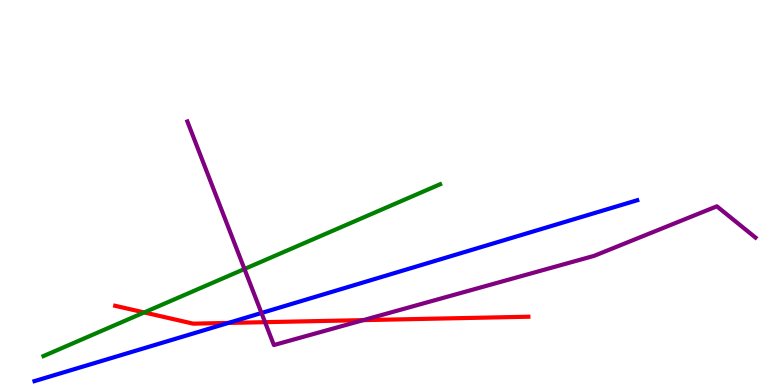[{'lines': ['blue', 'red'], 'intersections': [{'x': 2.95, 'y': 1.61}]}, {'lines': ['green', 'red'], 'intersections': [{'x': 1.86, 'y': 1.88}]}, {'lines': ['purple', 'red'], 'intersections': [{'x': 3.42, 'y': 1.63}, {'x': 4.69, 'y': 1.68}]}, {'lines': ['blue', 'green'], 'intersections': []}, {'lines': ['blue', 'purple'], 'intersections': [{'x': 3.37, 'y': 1.87}]}, {'lines': ['green', 'purple'], 'intersections': [{'x': 3.15, 'y': 3.01}]}]